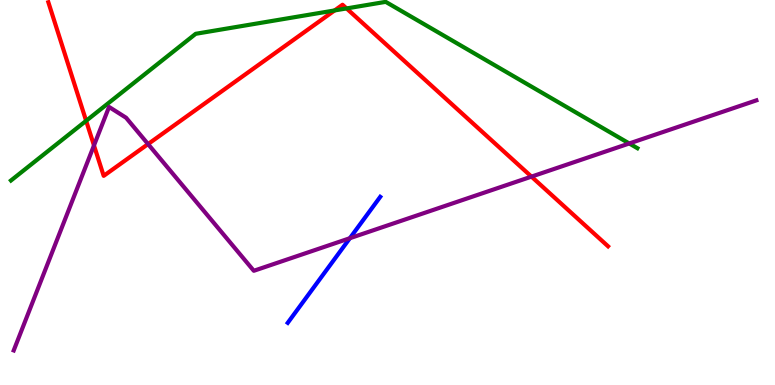[{'lines': ['blue', 'red'], 'intersections': []}, {'lines': ['green', 'red'], 'intersections': [{'x': 1.11, 'y': 6.86}, {'x': 4.32, 'y': 9.73}, {'x': 4.47, 'y': 9.78}]}, {'lines': ['purple', 'red'], 'intersections': [{'x': 1.21, 'y': 6.22}, {'x': 1.91, 'y': 6.26}, {'x': 6.86, 'y': 5.41}]}, {'lines': ['blue', 'green'], 'intersections': []}, {'lines': ['blue', 'purple'], 'intersections': [{'x': 4.51, 'y': 3.81}]}, {'lines': ['green', 'purple'], 'intersections': [{'x': 8.12, 'y': 6.27}]}]